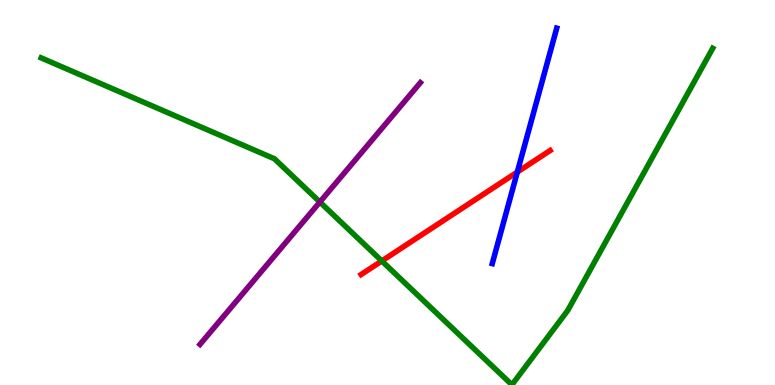[{'lines': ['blue', 'red'], 'intersections': [{'x': 6.68, 'y': 5.53}]}, {'lines': ['green', 'red'], 'intersections': [{'x': 4.93, 'y': 3.22}]}, {'lines': ['purple', 'red'], 'intersections': []}, {'lines': ['blue', 'green'], 'intersections': []}, {'lines': ['blue', 'purple'], 'intersections': []}, {'lines': ['green', 'purple'], 'intersections': [{'x': 4.13, 'y': 4.75}]}]